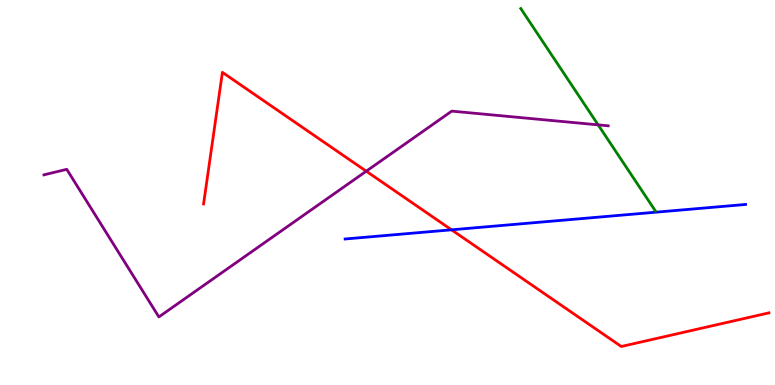[{'lines': ['blue', 'red'], 'intersections': [{'x': 5.83, 'y': 4.03}]}, {'lines': ['green', 'red'], 'intersections': []}, {'lines': ['purple', 'red'], 'intersections': [{'x': 4.73, 'y': 5.55}]}, {'lines': ['blue', 'green'], 'intersections': []}, {'lines': ['blue', 'purple'], 'intersections': []}, {'lines': ['green', 'purple'], 'intersections': [{'x': 7.72, 'y': 6.76}]}]